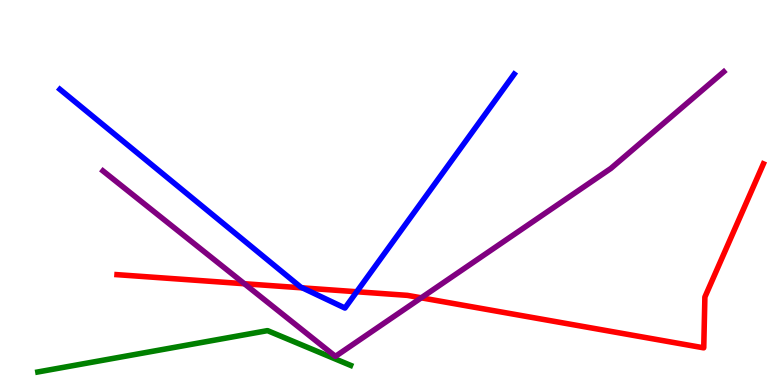[{'lines': ['blue', 'red'], 'intersections': [{'x': 3.9, 'y': 2.52}, {'x': 4.6, 'y': 2.42}]}, {'lines': ['green', 'red'], 'intersections': []}, {'lines': ['purple', 'red'], 'intersections': [{'x': 3.15, 'y': 2.63}, {'x': 5.44, 'y': 2.26}]}, {'lines': ['blue', 'green'], 'intersections': []}, {'lines': ['blue', 'purple'], 'intersections': []}, {'lines': ['green', 'purple'], 'intersections': []}]